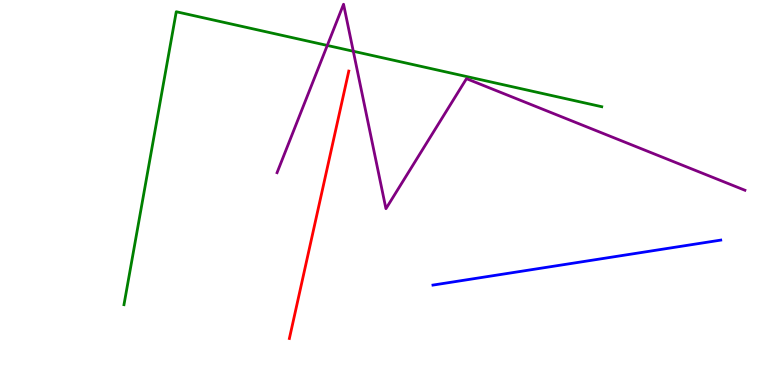[{'lines': ['blue', 'red'], 'intersections': []}, {'lines': ['green', 'red'], 'intersections': []}, {'lines': ['purple', 'red'], 'intersections': []}, {'lines': ['blue', 'green'], 'intersections': []}, {'lines': ['blue', 'purple'], 'intersections': []}, {'lines': ['green', 'purple'], 'intersections': [{'x': 4.22, 'y': 8.82}, {'x': 4.56, 'y': 8.67}]}]